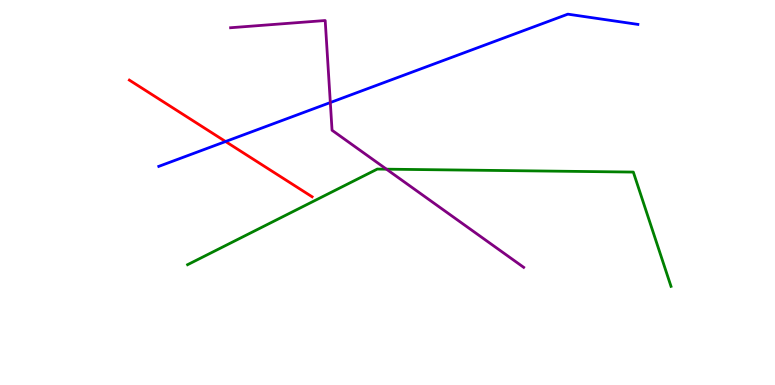[{'lines': ['blue', 'red'], 'intersections': [{'x': 2.91, 'y': 6.32}]}, {'lines': ['green', 'red'], 'intersections': []}, {'lines': ['purple', 'red'], 'intersections': []}, {'lines': ['blue', 'green'], 'intersections': []}, {'lines': ['blue', 'purple'], 'intersections': [{'x': 4.26, 'y': 7.34}]}, {'lines': ['green', 'purple'], 'intersections': [{'x': 4.99, 'y': 5.61}]}]